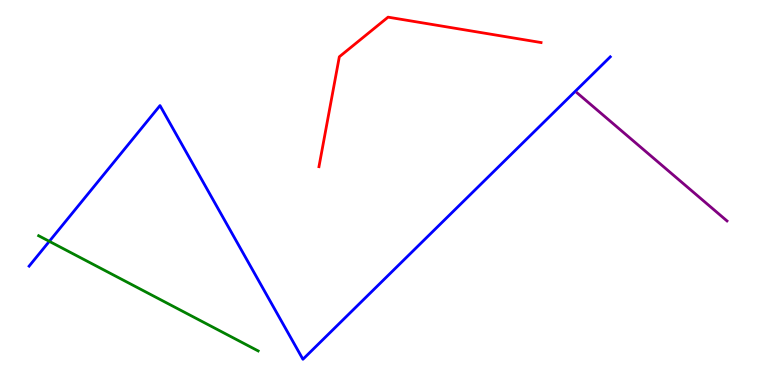[{'lines': ['blue', 'red'], 'intersections': []}, {'lines': ['green', 'red'], 'intersections': []}, {'lines': ['purple', 'red'], 'intersections': []}, {'lines': ['blue', 'green'], 'intersections': [{'x': 0.636, 'y': 3.73}]}, {'lines': ['blue', 'purple'], 'intersections': []}, {'lines': ['green', 'purple'], 'intersections': []}]